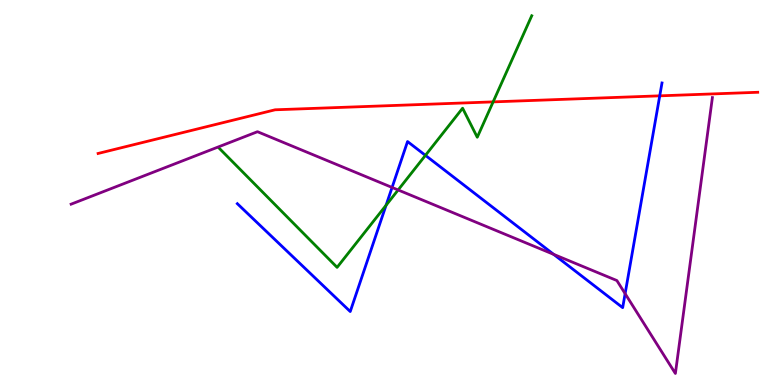[{'lines': ['blue', 'red'], 'intersections': [{'x': 8.51, 'y': 7.51}]}, {'lines': ['green', 'red'], 'intersections': [{'x': 6.36, 'y': 7.35}]}, {'lines': ['purple', 'red'], 'intersections': []}, {'lines': ['blue', 'green'], 'intersections': [{'x': 4.98, 'y': 4.67}, {'x': 5.49, 'y': 5.96}]}, {'lines': ['blue', 'purple'], 'intersections': [{'x': 5.06, 'y': 5.13}, {'x': 7.14, 'y': 3.39}, {'x': 8.07, 'y': 2.37}]}, {'lines': ['green', 'purple'], 'intersections': [{'x': 5.14, 'y': 5.07}]}]